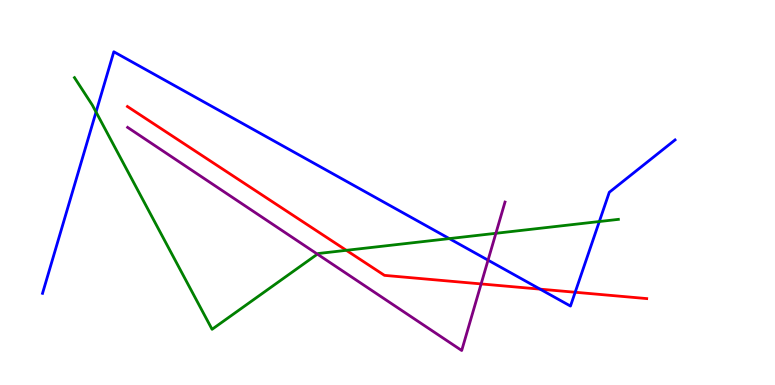[{'lines': ['blue', 'red'], 'intersections': [{'x': 6.97, 'y': 2.49}, {'x': 7.42, 'y': 2.41}]}, {'lines': ['green', 'red'], 'intersections': [{'x': 4.47, 'y': 3.5}]}, {'lines': ['purple', 'red'], 'intersections': [{'x': 6.21, 'y': 2.63}]}, {'lines': ['blue', 'green'], 'intersections': [{'x': 1.24, 'y': 7.09}, {'x': 5.8, 'y': 3.8}, {'x': 7.73, 'y': 4.25}]}, {'lines': ['blue', 'purple'], 'intersections': [{'x': 6.3, 'y': 3.24}]}, {'lines': ['green', 'purple'], 'intersections': [{'x': 4.1, 'y': 3.4}, {'x': 6.4, 'y': 3.94}]}]